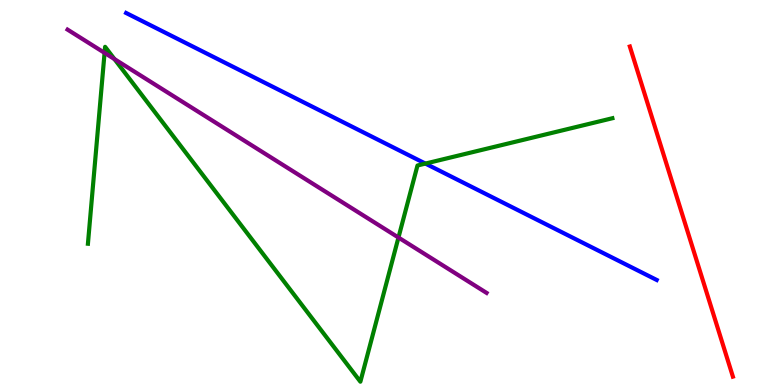[{'lines': ['blue', 'red'], 'intersections': []}, {'lines': ['green', 'red'], 'intersections': []}, {'lines': ['purple', 'red'], 'intersections': []}, {'lines': ['blue', 'green'], 'intersections': [{'x': 5.49, 'y': 5.75}]}, {'lines': ['blue', 'purple'], 'intersections': []}, {'lines': ['green', 'purple'], 'intersections': [{'x': 1.35, 'y': 8.63}, {'x': 1.48, 'y': 8.47}, {'x': 5.14, 'y': 3.83}]}]